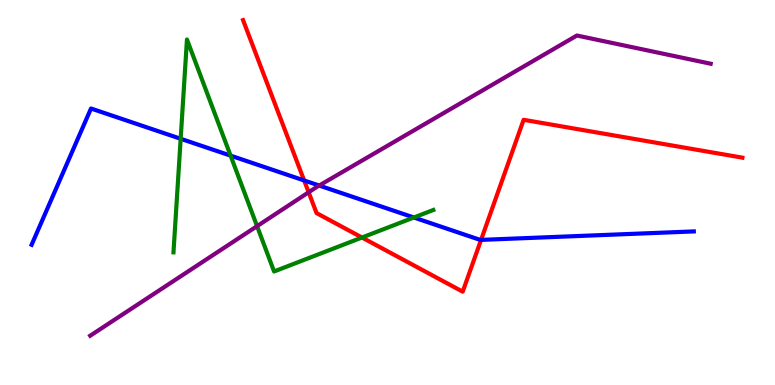[{'lines': ['blue', 'red'], 'intersections': [{'x': 3.92, 'y': 5.31}, {'x': 6.21, 'y': 3.77}]}, {'lines': ['green', 'red'], 'intersections': [{'x': 4.67, 'y': 3.83}]}, {'lines': ['purple', 'red'], 'intersections': [{'x': 3.98, 'y': 5.01}]}, {'lines': ['blue', 'green'], 'intersections': [{'x': 2.33, 'y': 6.4}, {'x': 2.98, 'y': 5.96}, {'x': 5.34, 'y': 4.35}]}, {'lines': ['blue', 'purple'], 'intersections': [{'x': 4.12, 'y': 5.18}]}, {'lines': ['green', 'purple'], 'intersections': [{'x': 3.32, 'y': 4.13}]}]